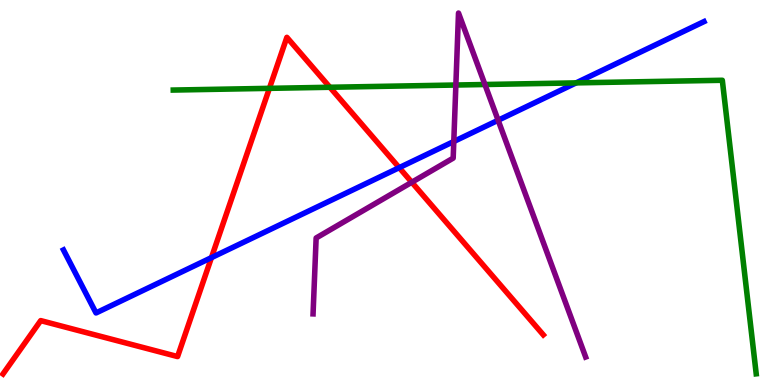[{'lines': ['blue', 'red'], 'intersections': [{'x': 2.73, 'y': 3.31}, {'x': 5.15, 'y': 5.65}]}, {'lines': ['green', 'red'], 'intersections': [{'x': 3.48, 'y': 7.71}, {'x': 4.26, 'y': 7.73}]}, {'lines': ['purple', 'red'], 'intersections': [{'x': 5.31, 'y': 5.27}]}, {'lines': ['blue', 'green'], 'intersections': [{'x': 7.43, 'y': 7.85}]}, {'lines': ['blue', 'purple'], 'intersections': [{'x': 5.86, 'y': 6.32}, {'x': 6.43, 'y': 6.88}]}, {'lines': ['green', 'purple'], 'intersections': [{'x': 5.88, 'y': 7.79}, {'x': 6.26, 'y': 7.81}]}]